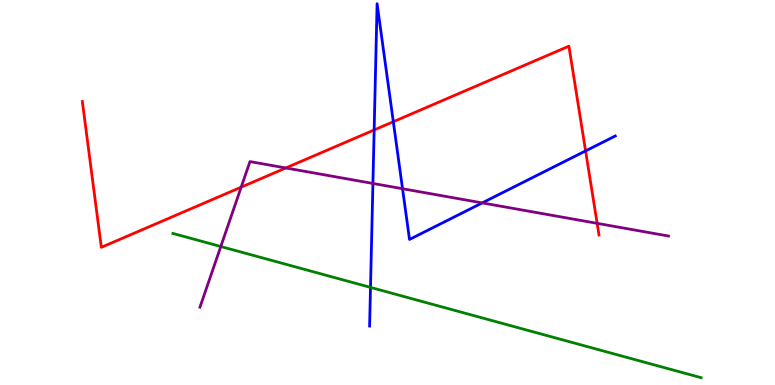[{'lines': ['blue', 'red'], 'intersections': [{'x': 4.83, 'y': 6.62}, {'x': 5.08, 'y': 6.84}, {'x': 7.56, 'y': 6.08}]}, {'lines': ['green', 'red'], 'intersections': []}, {'lines': ['purple', 'red'], 'intersections': [{'x': 3.11, 'y': 5.14}, {'x': 3.69, 'y': 5.64}, {'x': 7.7, 'y': 4.2}]}, {'lines': ['blue', 'green'], 'intersections': [{'x': 4.78, 'y': 2.54}]}, {'lines': ['blue', 'purple'], 'intersections': [{'x': 4.81, 'y': 5.23}, {'x': 5.19, 'y': 5.1}, {'x': 6.22, 'y': 4.73}]}, {'lines': ['green', 'purple'], 'intersections': [{'x': 2.85, 'y': 3.6}]}]